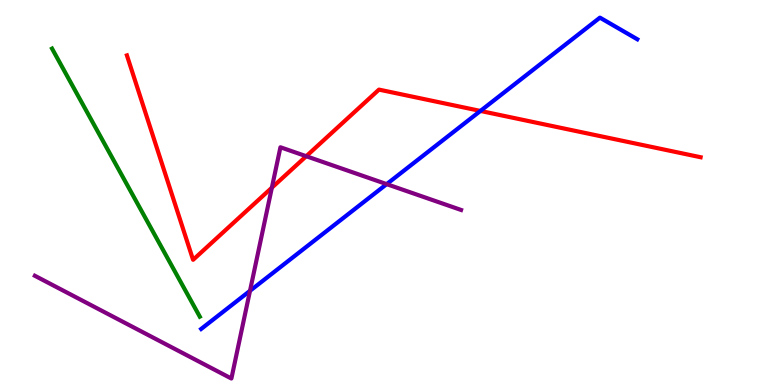[{'lines': ['blue', 'red'], 'intersections': [{'x': 6.2, 'y': 7.12}]}, {'lines': ['green', 'red'], 'intersections': []}, {'lines': ['purple', 'red'], 'intersections': [{'x': 3.51, 'y': 5.13}, {'x': 3.95, 'y': 5.94}]}, {'lines': ['blue', 'green'], 'intersections': []}, {'lines': ['blue', 'purple'], 'intersections': [{'x': 3.23, 'y': 2.45}, {'x': 4.99, 'y': 5.22}]}, {'lines': ['green', 'purple'], 'intersections': []}]